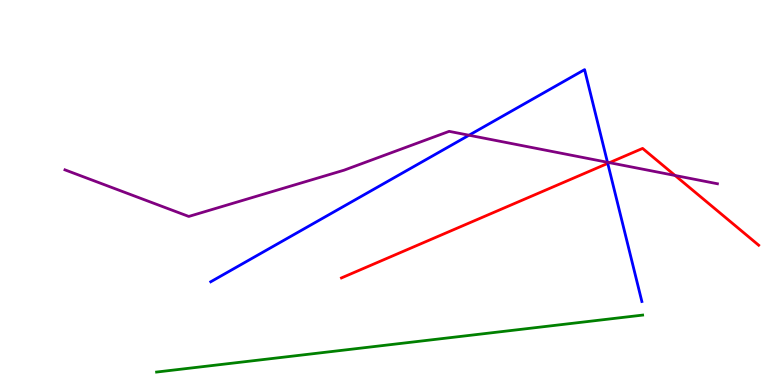[{'lines': ['blue', 'red'], 'intersections': [{'x': 7.84, 'y': 5.76}]}, {'lines': ['green', 'red'], 'intersections': []}, {'lines': ['purple', 'red'], 'intersections': [{'x': 7.86, 'y': 5.77}, {'x': 8.71, 'y': 5.44}]}, {'lines': ['blue', 'green'], 'intersections': []}, {'lines': ['blue', 'purple'], 'intersections': [{'x': 6.05, 'y': 6.49}, {'x': 7.84, 'y': 5.78}]}, {'lines': ['green', 'purple'], 'intersections': []}]